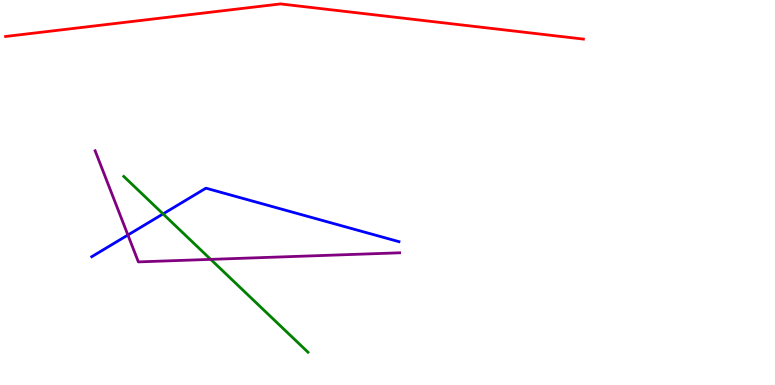[{'lines': ['blue', 'red'], 'intersections': []}, {'lines': ['green', 'red'], 'intersections': []}, {'lines': ['purple', 'red'], 'intersections': []}, {'lines': ['blue', 'green'], 'intersections': [{'x': 2.1, 'y': 4.44}]}, {'lines': ['blue', 'purple'], 'intersections': [{'x': 1.65, 'y': 3.9}]}, {'lines': ['green', 'purple'], 'intersections': [{'x': 2.72, 'y': 3.26}]}]